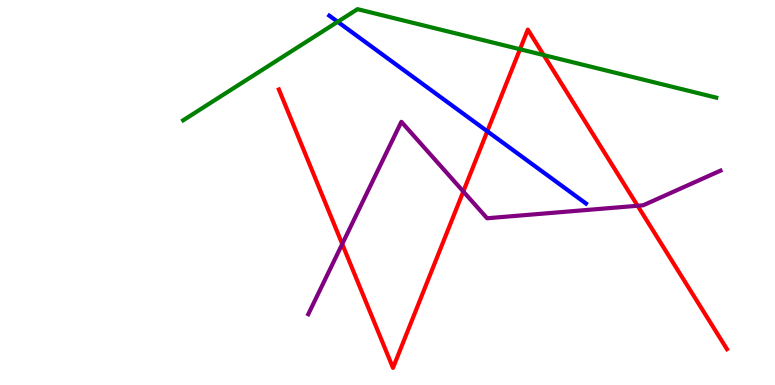[{'lines': ['blue', 'red'], 'intersections': [{'x': 6.29, 'y': 6.59}]}, {'lines': ['green', 'red'], 'intersections': [{'x': 6.71, 'y': 8.72}, {'x': 7.02, 'y': 8.57}]}, {'lines': ['purple', 'red'], 'intersections': [{'x': 4.42, 'y': 3.66}, {'x': 5.98, 'y': 5.03}, {'x': 8.23, 'y': 4.66}]}, {'lines': ['blue', 'green'], 'intersections': [{'x': 4.36, 'y': 9.43}]}, {'lines': ['blue', 'purple'], 'intersections': []}, {'lines': ['green', 'purple'], 'intersections': []}]